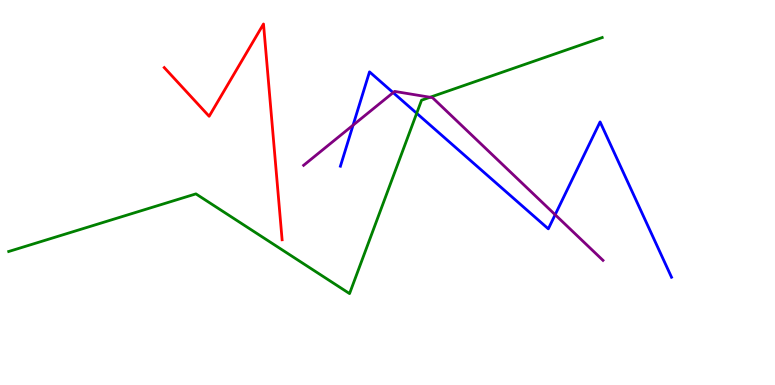[{'lines': ['blue', 'red'], 'intersections': []}, {'lines': ['green', 'red'], 'intersections': []}, {'lines': ['purple', 'red'], 'intersections': []}, {'lines': ['blue', 'green'], 'intersections': [{'x': 5.38, 'y': 7.06}]}, {'lines': ['blue', 'purple'], 'intersections': [{'x': 4.56, 'y': 6.75}, {'x': 5.07, 'y': 7.59}, {'x': 7.16, 'y': 4.42}]}, {'lines': ['green', 'purple'], 'intersections': [{'x': 5.55, 'y': 7.47}]}]